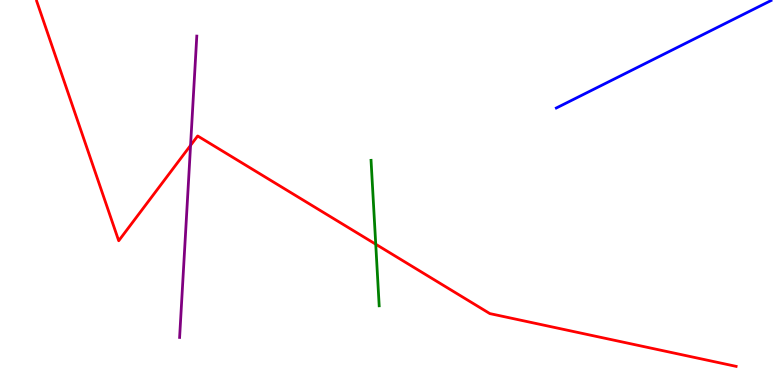[{'lines': ['blue', 'red'], 'intersections': []}, {'lines': ['green', 'red'], 'intersections': [{'x': 4.85, 'y': 3.66}]}, {'lines': ['purple', 'red'], 'intersections': [{'x': 2.46, 'y': 6.22}]}, {'lines': ['blue', 'green'], 'intersections': []}, {'lines': ['blue', 'purple'], 'intersections': []}, {'lines': ['green', 'purple'], 'intersections': []}]